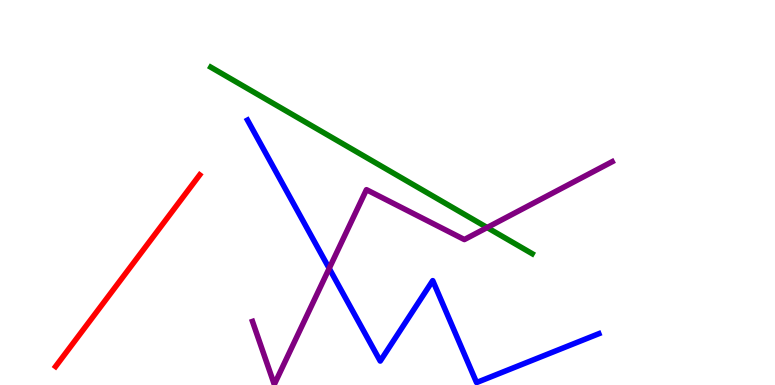[{'lines': ['blue', 'red'], 'intersections': []}, {'lines': ['green', 'red'], 'intersections': []}, {'lines': ['purple', 'red'], 'intersections': []}, {'lines': ['blue', 'green'], 'intersections': []}, {'lines': ['blue', 'purple'], 'intersections': [{'x': 4.25, 'y': 3.03}]}, {'lines': ['green', 'purple'], 'intersections': [{'x': 6.29, 'y': 4.09}]}]